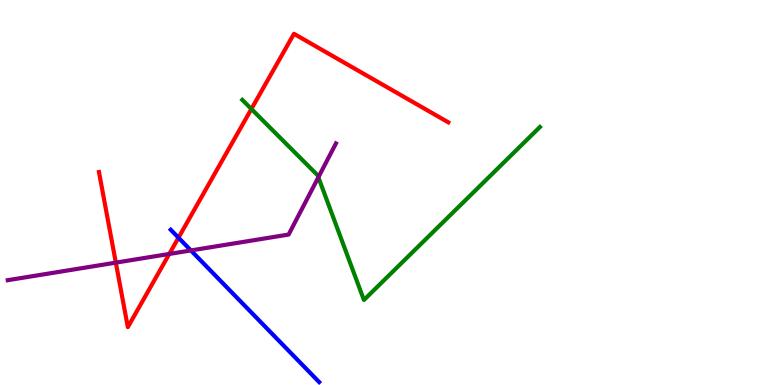[{'lines': ['blue', 'red'], 'intersections': [{'x': 2.3, 'y': 3.83}]}, {'lines': ['green', 'red'], 'intersections': [{'x': 3.24, 'y': 7.17}]}, {'lines': ['purple', 'red'], 'intersections': [{'x': 1.49, 'y': 3.18}, {'x': 2.18, 'y': 3.4}]}, {'lines': ['blue', 'green'], 'intersections': []}, {'lines': ['blue', 'purple'], 'intersections': [{'x': 2.46, 'y': 3.5}]}, {'lines': ['green', 'purple'], 'intersections': [{'x': 4.11, 'y': 5.4}]}]